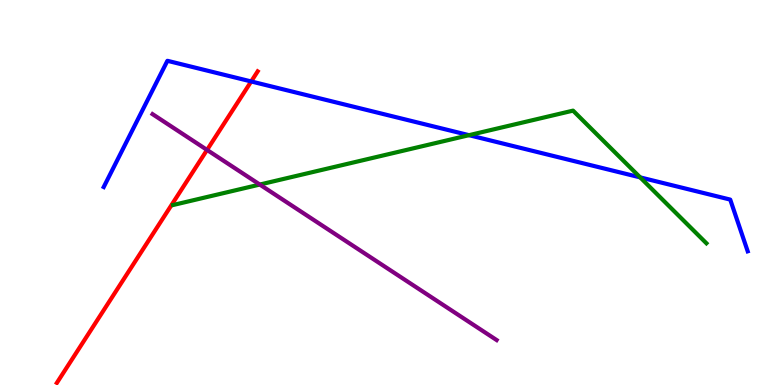[{'lines': ['blue', 'red'], 'intersections': [{'x': 3.24, 'y': 7.88}]}, {'lines': ['green', 'red'], 'intersections': []}, {'lines': ['purple', 'red'], 'intersections': [{'x': 2.67, 'y': 6.11}]}, {'lines': ['blue', 'green'], 'intersections': [{'x': 6.05, 'y': 6.49}, {'x': 8.26, 'y': 5.39}]}, {'lines': ['blue', 'purple'], 'intersections': []}, {'lines': ['green', 'purple'], 'intersections': [{'x': 3.35, 'y': 5.21}]}]